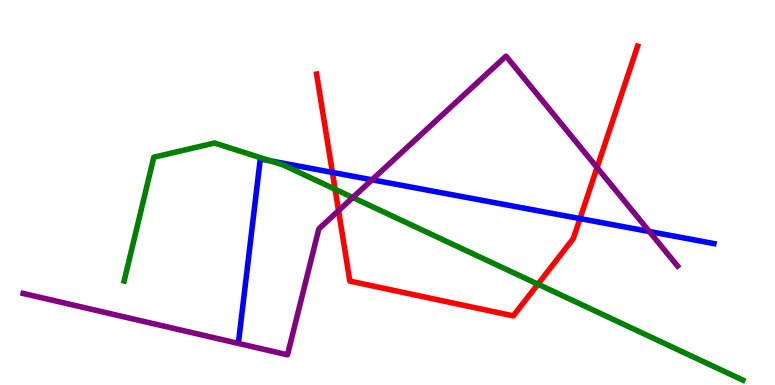[{'lines': ['blue', 'red'], 'intersections': [{'x': 4.29, 'y': 5.52}, {'x': 7.48, 'y': 4.32}]}, {'lines': ['green', 'red'], 'intersections': [{'x': 4.32, 'y': 5.08}, {'x': 6.94, 'y': 2.62}]}, {'lines': ['purple', 'red'], 'intersections': [{'x': 4.37, 'y': 4.53}, {'x': 7.7, 'y': 5.65}]}, {'lines': ['blue', 'green'], 'intersections': [{'x': 3.49, 'y': 5.82}]}, {'lines': ['blue', 'purple'], 'intersections': [{'x': 4.8, 'y': 5.33}, {'x': 8.38, 'y': 3.99}]}, {'lines': ['green', 'purple'], 'intersections': [{'x': 4.55, 'y': 4.87}]}]